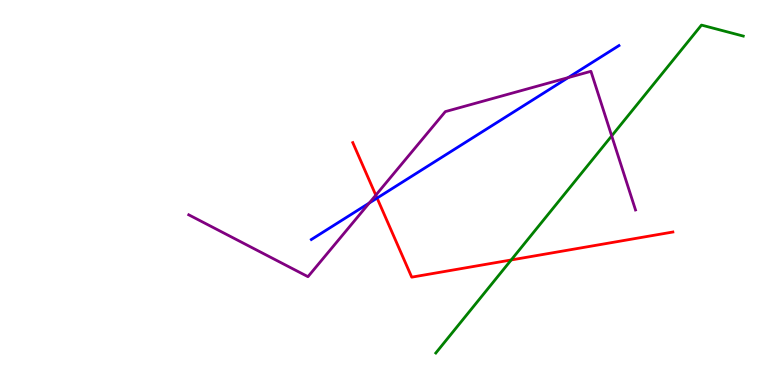[{'lines': ['blue', 'red'], 'intersections': [{'x': 4.87, 'y': 4.86}]}, {'lines': ['green', 'red'], 'intersections': [{'x': 6.6, 'y': 3.25}]}, {'lines': ['purple', 'red'], 'intersections': [{'x': 4.85, 'y': 4.93}]}, {'lines': ['blue', 'green'], 'intersections': []}, {'lines': ['blue', 'purple'], 'intersections': [{'x': 4.76, 'y': 4.73}, {'x': 7.33, 'y': 7.98}]}, {'lines': ['green', 'purple'], 'intersections': [{'x': 7.89, 'y': 6.47}]}]